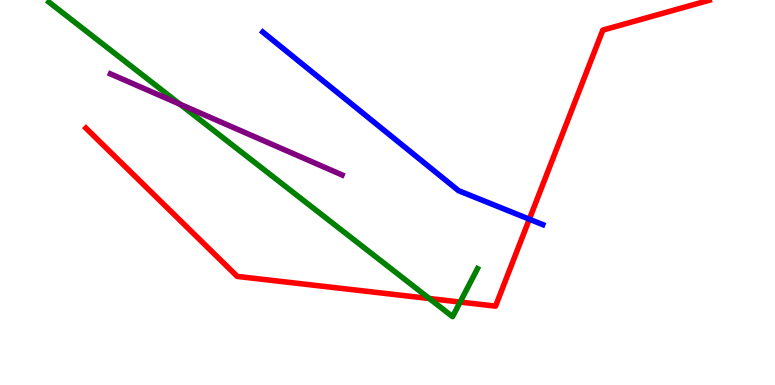[{'lines': ['blue', 'red'], 'intersections': [{'x': 6.83, 'y': 4.31}]}, {'lines': ['green', 'red'], 'intersections': [{'x': 5.54, 'y': 2.25}, {'x': 5.94, 'y': 2.15}]}, {'lines': ['purple', 'red'], 'intersections': []}, {'lines': ['blue', 'green'], 'intersections': []}, {'lines': ['blue', 'purple'], 'intersections': []}, {'lines': ['green', 'purple'], 'intersections': [{'x': 2.32, 'y': 7.29}]}]